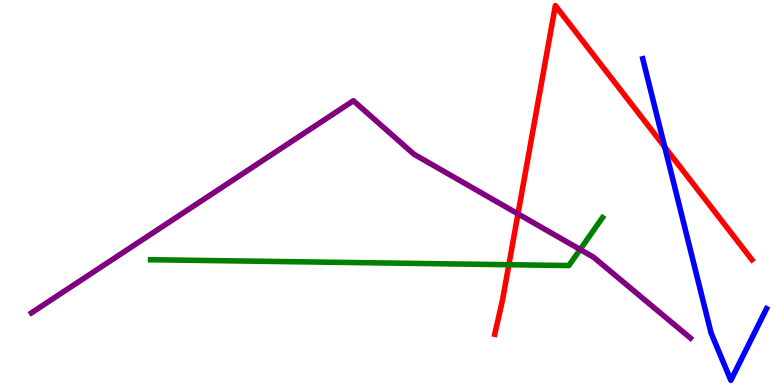[{'lines': ['blue', 'red'], 'intersections': [{'x': 8.58, 'y': 6.18}]}, {'lines': ['green', 'red'], 'intersections': [{'x': 6.57, 'y': 3.12}]}, {'lines': ['purple', 'red'], 'intersections': [{'x': 6.68, 'y': 4.44}]}, {'lines': ['blue', 'green'], 'intersections': []}, {'lines': ['blue', 'purple'], 'intersections': []}, {'lines': ['green', 'purple'], 'intersections': [{'x': 7.49, 'y': 3.52}]}]